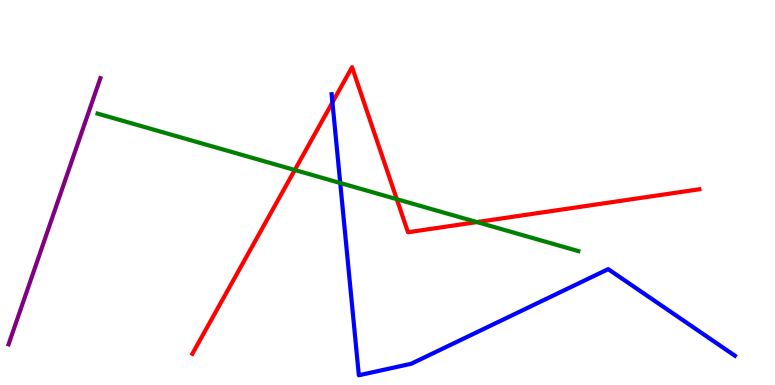[{'lines': ['blue', 'red'], 'intersections': [{'x': 4.29, 'y': 7.34}]}, {'lines': ['green', 'red'], 'intersections': [{'x': 3.8, 'y': 5.58}, {'x': 5.12, 'y': 4.83}, {'x': 6.15, 'y': 4.23}]}, {'lines': ['purple', 'red'], 'intersections': []}, {'lines': ['blue', 'green'], 'intersections': [{'x': 4.39, 'y': 5.25}]}, {'lines': ['blue', 'purple'], 'intersections': []}, {'lines': ['green', 'purple'], 'intersections': []}]